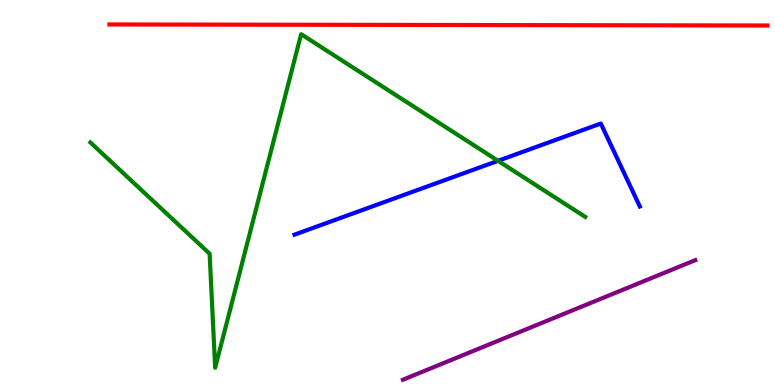[{'lines': ['blue', 'red'], 'intersections': []}, {'lines': ['green', 'red'], 'intersections': []}, {'lines': ['purple', 'red'], 'intersections': []}, {'lines': ['blue', 'green'], 'intersections': [{'x': 6.43, 'y': 5.82}]}, {'lines': ['blue', 'purple'], 'intersections': []}, {'lines': ['green', 'purple'], 'intersections': []}]